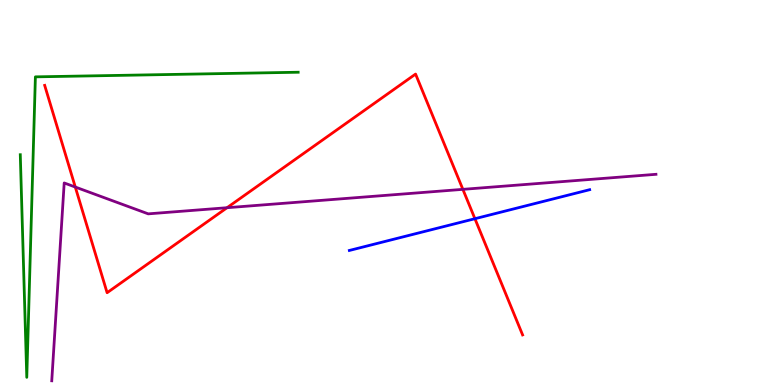[{'lines': ['blue', 'red'], 'intersections': [{'x': 6.13, 'y': 4.32}]}, {'lines': ['green', 'red'], 'intersections': []}, {'lines': ['purple', 'red'], 'intersections': [{'x': 0.972, 'y': 5.14}, {'x': 2.93, 'y': 4.6}, {'x': 5.97, 'y': 5.08}]}, {'lines': ['blue', 'green'], 'intersections': []}, {'lines': ['blue', 'purple'], 'intersections': []}, {'lines': ['green', 'purple'], 'intersections': []}]